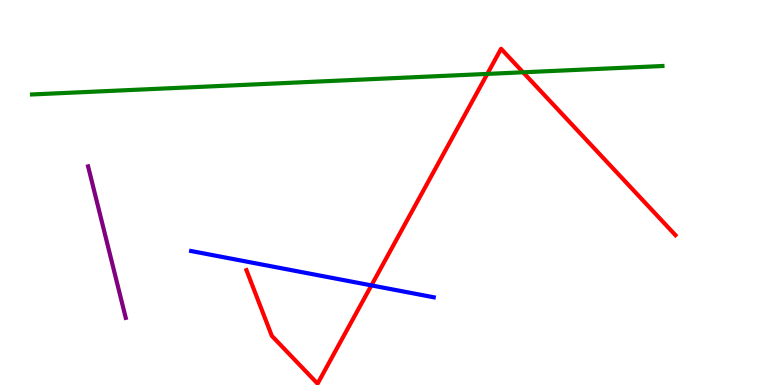[{'lines': ['blue', 'red'], 'intersections': [{'x': 4.79, 'y': 2.59}]}, {'lines': ['green', 'red'], 'intersections': [{'x': 6.29, 'y': 8.08}, {'x': 6.75, 'y': 8.12}]}, {'lines': ['purple', 'red'], 'intersections': []}, {'lines': ['blue', 'green'], 'intersections': []}, {'lines': ['blue', 'purple'], 'intersections': []}, {'lines': ['green', 'purple'], 'intersections': []}]